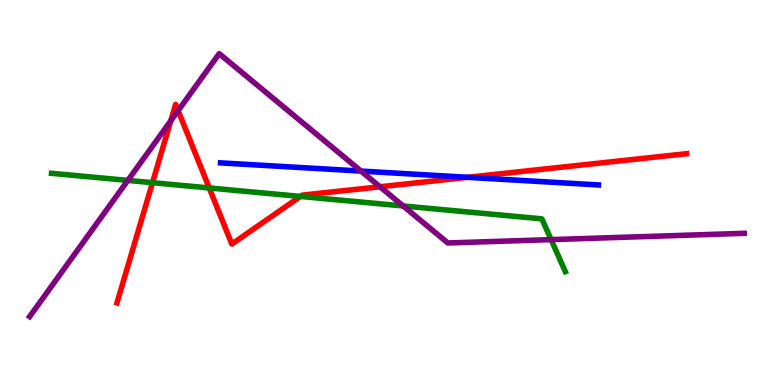[{'lines': ['blue', 'red'], 'intersections': [{'x': 6.03, 'y': 5.39}]}, {'lines': ['green', 'red'], 'intersections': [{'x': 1.97, 'y': 5.25}, {'x': 2.7, 'y': 5.12}, {'x': 3.88, 'y': 4.9}]}, {'lines': ['purple', 'red'], 'intersections': [{'x': 2.2, 'y': 6.86}, {'x': 2.3, 'y': 7.13}, {'x': 4.9, 'y': 5.15}]}, {'lines': ['blue', 'green'], 'intersections': []}, {'lines': ['blue', 'purple'], 'intersections': [{'x': 4.66, 'y': 5.56}]}, {'lines': ['green', 'purple'], 'intersections': [{'x': 1.65, 'y': 5.31}, {'x': 5.2, 'y': 4.65}, {'x': 7.11, 'y': 3.78}]}]